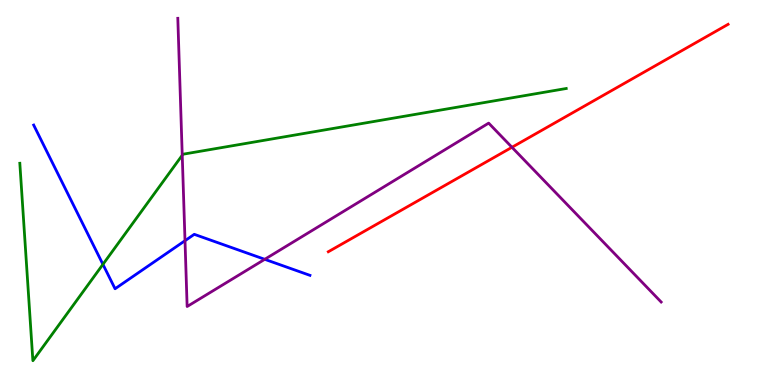[{'lines': ['blue', 'red'], 'intersections': []}, {'lines': ['green', 'red'], 'intersections': []}, {'lines': ['purple', 'red'], 'intersections': [{'x': 6.61, 'y': 6.17}]}, {'lines': ['blue', 'green'], 'intersections': [{'x': 1.33, 'y': 3.13}]}, {'lines': ['blue', 'purple'], 'intersections': [{'x': 2.39, 'y': 3.75}, {'x': 3.42, 'y': 3.26}]}, {'lines': ['green', 'purple'], 'intersections': [{'x': 2.35, 'y': 5.97}]}]